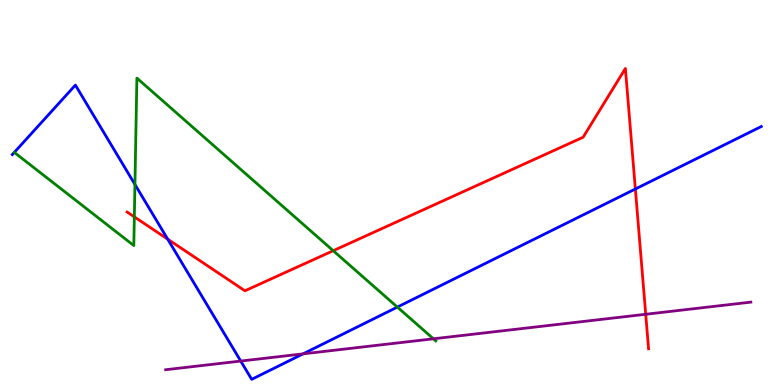[{'lines': ['blue', 'red'], 'intersections': [{'x': 2.16, 'y': 3.79}, {'x': 8.2, 'y': 5.09}]}, {'lines': ['green', 'red'], 'intersections': [{'x': 1.73, 'y': 4.37}, {'x': 4.3, 'y': 3.49}]}, {'lines': ['purple', 'red'], 'intersections': [{'x': 8.33, 'y': 1.84}]}, {'lines': ['blue', 'green'], 'intersections': [{'x': 1.74, 'y': 5.21}, {'x': 5.13, 'y': 2.02}]}, {'lines': ['blue', 'purple'], 'intersections': [{'x': 3.11, 'y': 0.622}, {'x': 3.91, 'y': 0.809}]}, {'lines': ['green', 'purple'], 'intersections': [{'x': 5.59, 'y': 1.2}]}]